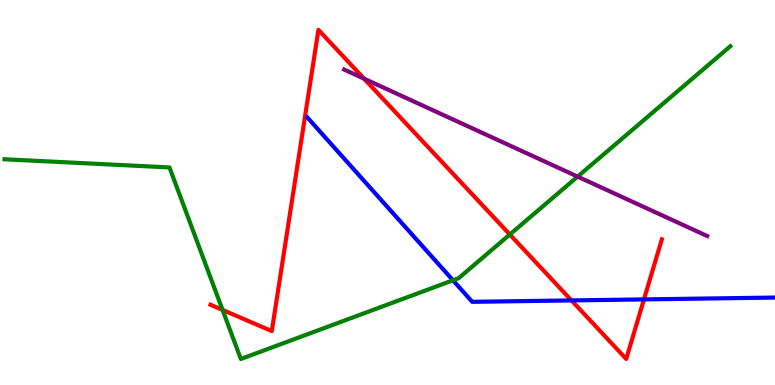[{'lines': ['blue', 'red'], 'intersections': [{'x': 7.37, 'y': 2.2}, {'x': 8.31, 'y': 2.22}]}, {'lines': ['green', 'red'], 'intersections': [{'x': 2.87, 'y': 1.95}, {'x': 6.58, 'y': 3.91}]}, {'lines': ['purple', 'red'], 'intersections': [{'x': 4.7, 'y': 7.96}]}, {'lines': ['blue', 'green'], 'intersections': [{'x': 5.84, 'y': 2.72}]}, {'lines': ['blue', 'purple'], 'intersections': []}, {'lines': ['green', 'purple'], 'intersections': [{'x': 7.45, 'y': 5.41}]}]